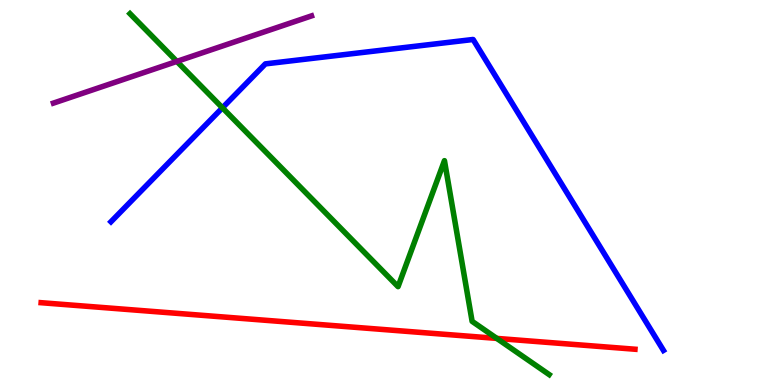[{'lines': ['blue', 'red'], 'intersections': []}, {'lines': ['green', 'red'], 'intersections': [{'x': 6.41, 'y': 1.21}]}, {'lines': ['purple', 'red'], 'intersections': []}, {'lines': ['blue', 'green'], 'intersections': [{'x': 2.87, 'y': 7.2}]}, {'lines': ['blue', 'purple'], 'intersections': []}, {'lines': ['green', 'purple'], 'intersections': [{'x': 2.28, 'y': 8.41}]}]